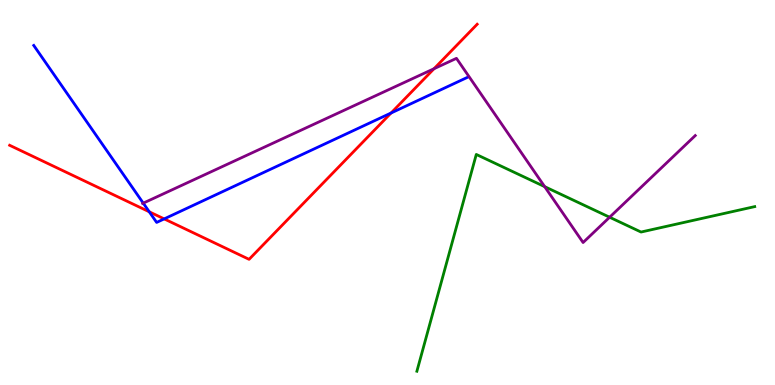[{'lines': ['blue', 'red'], 'intersections': [{'x': 1.93, 'y': 4.5}, {'x': 2.12, 'y': 4.31}, {'x': 5.05, 'y': 7.06}]}, {'lines': ['green', 'red'], 'intersections': []}, {'lines': ['purple', 'red'], 'intersections': [{'x': 5.6, 'y': 8.22}]}, {'lines': ['blue', 'green'], 'intersections': []}, {'lines': ['blue', 'purple'], 'intersections': [{'x': 1.85, 'y': 4.72}]}, {'lines': ['green', 'purple'], 'intersections': [{'x': 7.03, 'y': 5.15}, {'x': 7.87, 'y': 4.36}]}]